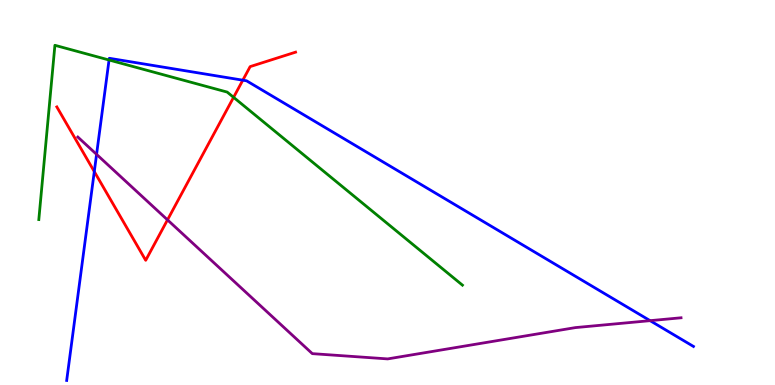[{'lines': ['blue', 'red'], 'intersections': [{'x': 1.22, 'y': 5.54}, {'x': 3.13, 'y': 7.92}]}, {'lines': ['green', 'red'], 'intersections': [{'x': 3.01, 'y': 7.47}]}, {'lines': ['purple', 'red'], 'intersections': [{'x': 2.16, 'y': 4.29}]}, {'lines': ['blue', 'green'], 'intersections': [{'x': 1.41, 'y': 8.44}]}, {'lines': ['blue', 'purple'], 'intersections': [{'x': 1.25, 'y': 5.99}, {'x': 8.39, 'y': 1.67}]}, {'lines': ['green', 'purple'], 'intersections': []}]